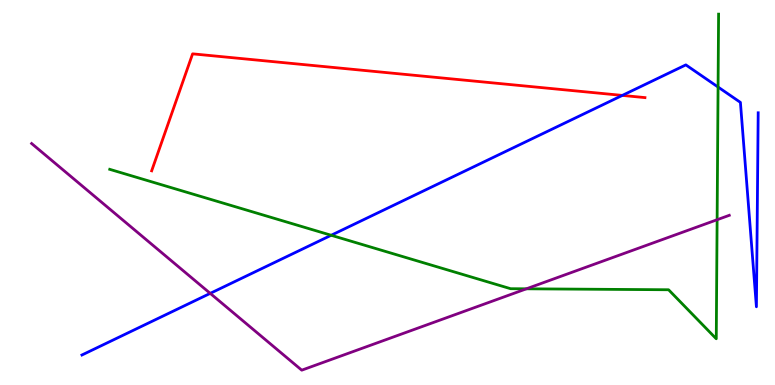[{'lines': ['blue', 'red'], 'intersections': [{'x': 8.03, 'y': 7.52}]}, {'lines': ['green', 'red'], 'intersections': []}, {'lines': ['purple', 'red'], 'intersections': []}, {'lines': ['blue', 'green'], 'intersections': [{'x': 4.27, 'y': 3.89}, {'x': 9.27, 'y': 7.74}]}, {'lines': ['blue', 'purple'], 'intersections': [{'x': 2.71, 'y': 2.38}]}, {'lines': ['green', 'purple'], 'intersections': [{'x': 6.79, 'y': 2.5}, {'x': 9.25, 'y': 4.29}]}]